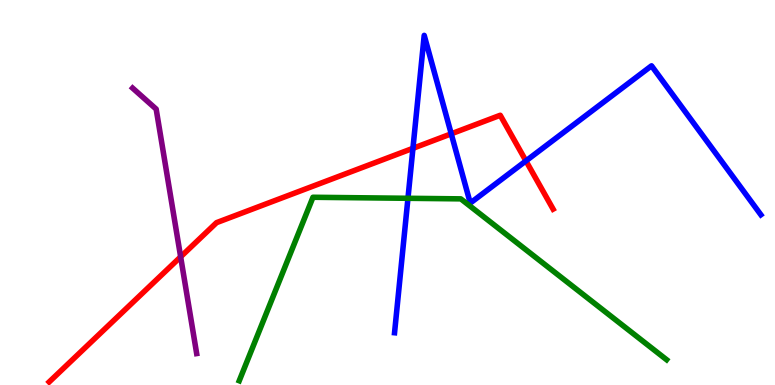[{'lines': ['blue', 'red'], 'intersections': [{'x': 5.33, 'y': 6.15}, {'x': 5.82, 'y': 6.52}, {'x': 6.79, 'y': 5.82}]}, {'lines': ['green', 'red'], 'intersections': []}, {'lines': ['purple', 'red'], 'intersections': [{'x': 2.33, 'y': 3.33}]}, {'lines': ['blue', 'green'], 'intersections': [{'x': 5.26, 'y': 4.85}]}, {'lines': ['blue', 'purple'], 'intersections': []}, {'lines': ['green', 'purple'], 'intersections': []}]